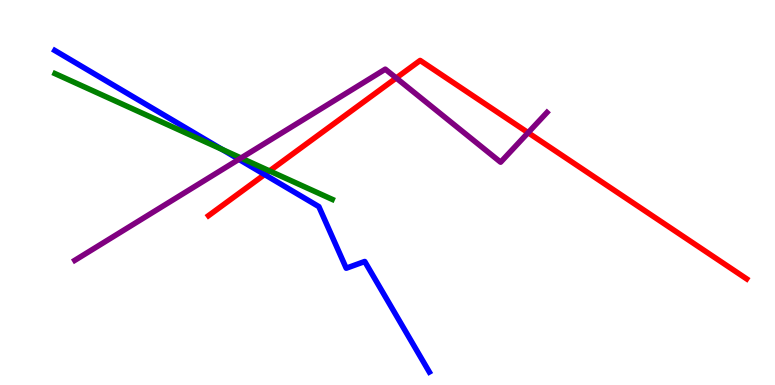[{'lines': ['blue', 'red'], 'intersections': [{'x': 3.41, 'y': 5.47}]}, {'lines': ['green', 'red'], 'intersections': [{'x': 3.48, 'y': 5.56}]}, {'lines': ['purple', 'red'], 'intersections': [{'x': 5.11, 'y': 7.97}, {'x': 6.81, 'y': 6.55}]}, {'lines': ['blue', 'green'], 'intersections': [{'x': 2.87, 'y': 6.12}]}, {'lines': ['blue', 'purple'], 'intersections': [{'x': 3.08, 'y': 5.86}]}, {'lines': ['green', 'purple'], 'intersections': [{'x': 3.11, 'y': 5.9}]}]